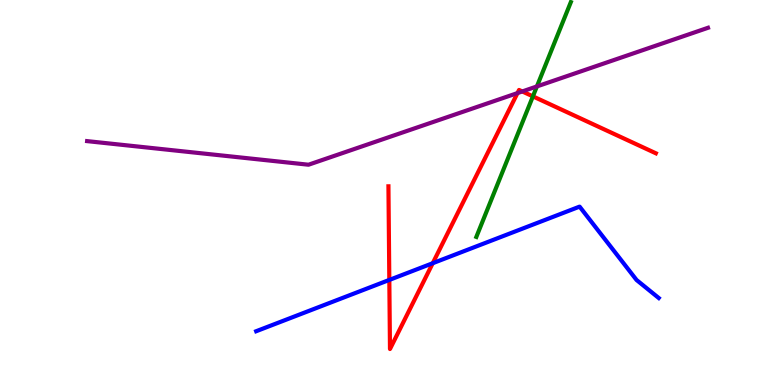[{'lines': ['blue', 'red'], 'intersections': [{'x': 5.02, 'y': 2.73}, {'x': 5.58, 'y': 3.16}]}, {'lines': ['green', 'red'], 'intersections': [{'x': 6.88, 'y': 7.5}]}, {'lines': ['purple', 'red'], 'intersections': [{'x': 6.68, 'y': 7.58}, {'x': 6.74, 'y': 7.62}]}, {'lines': ['blue', 'green'], 'intersections': []}, {'lines': ['blue', 'purple'], 'intersections': []}, {'lines': ['green', 'purple'], 'intersections': [{'x': 6.93, 'y': 7.75}]}]